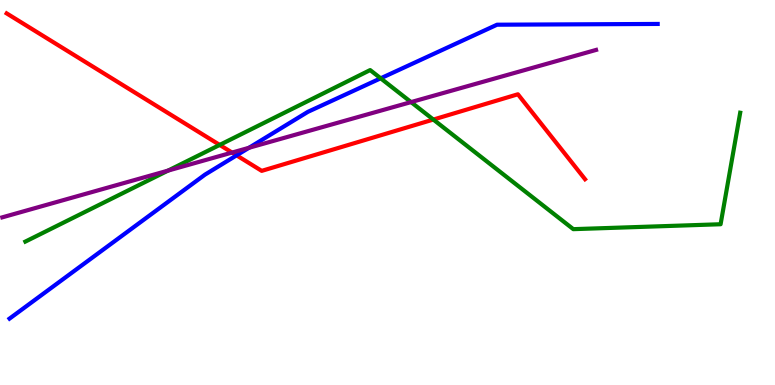[{'lines': ['blue', 'red'], 'intersections': [{'x': 3.05, 'y': 5.96}]}, {'lines': ['green', 'red'], 'intersections': [{'x': 2.83, 'y': 6.24}, {'x': 5.59, 'y': 6.89}]}, {'lines': ['purple', 'red'], 'intersections': [{'x': 2.99, 'y': 6.04}]}, {'lines': ['blue', 'green'], 'intersections': [{'x': 4.91, 'y': 7.97}]}, {'lines': ['blue', 'purple'], 'intersections': [{'x': 3.21, 'y': 6.16}]}, {'lines': ['green', 'purple'], 'intersections': [{'x': 2.17, 'y': 5.57}, {'x': 5.3, 'y': 7.35}]}]